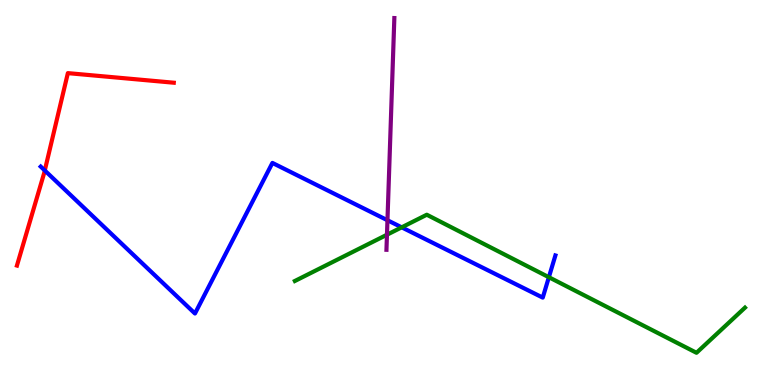[{'lines': ['blue', 'red'], 'intersections': [{'x': 0.578, 'y': 5.57}]}, {'lines': ['green', 'red'], 'intersections': []}, {'lines': ['purple', 'red'], 'intersections': []}, {'lines': ['blue', 'green'], 'intersections': [{'x': 5.18, 'y': 4.1}, {'x': 7.08, 'y': 2.8}]}, {'lines': ['blue', 'purple'], 'intersections': [{'x': 5.0, 'y': 4.28}]}, {'lines': ['green', 'purple'], 'intersections': [{'x': 4.99, 'y': 3.9}]}]